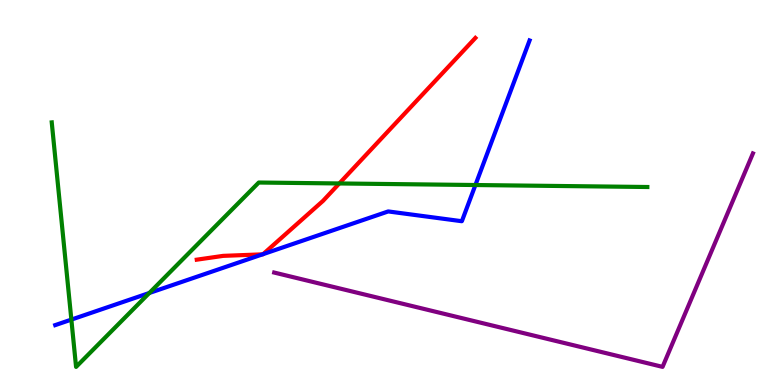[{'lines': ['blue', 'red'], 'intersections': [{'x': 3.39, 'y': 3.39}, {'x': 3.39, 'y': 3.4}]}, {'lines': ['green', 'red'], 'intersections': [{'x': 4.38, 'y': 5.23}]}, {'lines': ['purple', 'red'], 'intersections': []}, {'lines': ['blue', 'green'], 'intersections': [{'x': 0.921, 'y': 1.7}, {'x': 1.93, 'y': 2.39}, {'x': 6.13, 'y': 5.19}]}, {'lines': ['blue', 'purple'], 'intersections': []}, {'lines': ['green', 'purple'], 'intersections': []}]